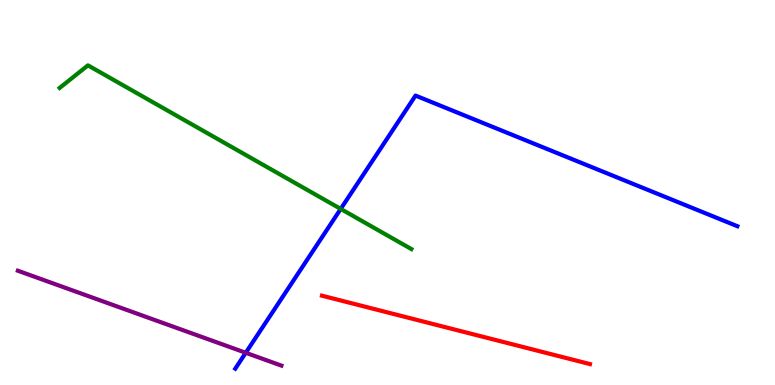[{'lines': ['blue', 'red'], 'intersections': []}, {'lines': ['green', 'red'], 'intersections': []}, {'lines': ['purple', 'red'], 'intersections': []}, {'lines': ['blue', 'green'], 'intersections': [{'x': 4.4, 'y': 4.57}]}, {'lines': ['blue', 'purple'], 'intersections': [{'x': 3.17, 'y': 0.837}]}, {'lines': ['green', 'purple'], 'intersections': []}]